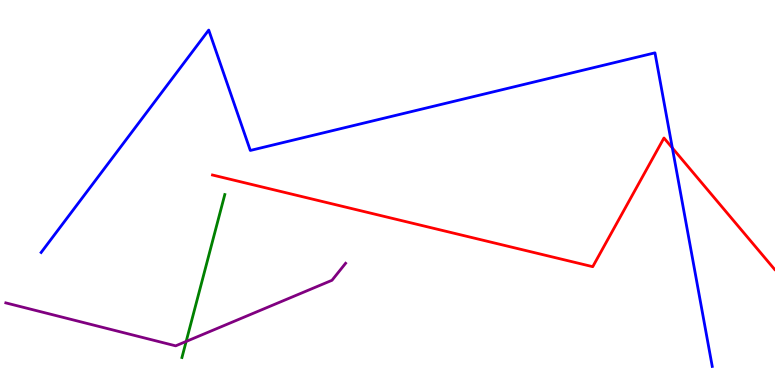[{'lines': ['blue', 'red'], 'intersections': [{'x': 8.68, 'y': 6.16}]}, {'lines': ['green', 'red'], 'intersections': []}, {'lines': ['purple', 'red'], 'intersections': []}, {'lines': ['blue', 'green'], 'intersections': []}, {'lines': ['blue', 'purple'], 'intersections': []}, {'lines': ['green', 'purple'], 'intersections': [{'x': 2.4, 'y': 1.13}]}]